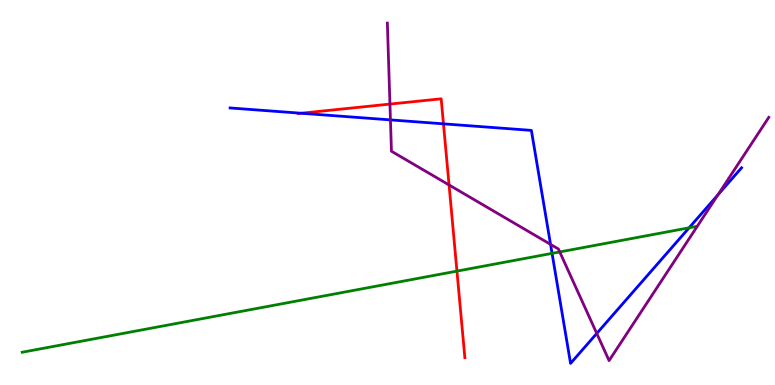[{'lines': ['blue', 'red'], 'intersections': [{'x': 3.88, 'y': 7.06}, {'x': 5.72, 'y': 6.78}]}, {'lines': ['green', 'red'], 'intersections': [{'x': 5.9, 'y': 2.96}]}, {'lines': ['purple', 'red'], 'intersections': [{'x': 5.03, 'y': 7.3}, {'x': 5.79, 'y': 5.2}]}, {'lines': ['blue', 'green'], 'intersections': [{'x': 7.12, 'y': 3.42}, {'x': 8.89, 'y': 4.08}]}, {'lines': ['blue', 'purple'], 'intersections': [{'x': 5.04, 'y': 6.89}, {'x': 7.1, 'y': 3.65}, {'x': 7.7, 'y': 1.34}, {'x': 9.26, 'y': 4.94}]}, {'lines': ['green', 'purple'], 'intersections': [{'x': 7.22, 'y': 3.46}]}]